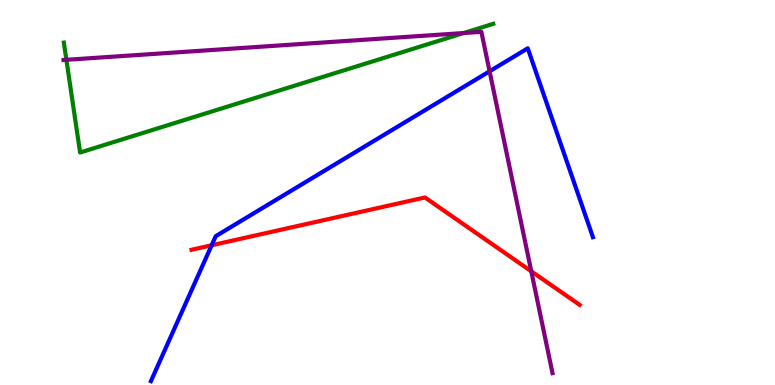[{'lines': ['blue', 'red'], 'intersections': [{'x': 2.73, 'y': 3.63}]}, {'lines': ['green', 'red'], 'intersections': []}, {'lines': ['purple', 'red'], 'intersections': [{'x': 6.86, 'y': 2.95}]}, {'lines': ['blue', 'green'], 'intersections': []}, {'lines': ['blue', 'purple'], 'intersections': [{'x': 6.32, 'y': 8.15}]}, {'lines': ['green', 'purple'], 'intersections': [{'x': 0.857, 'y': 8.45}, {'x': 5.98, 'y': 9.14}]}]